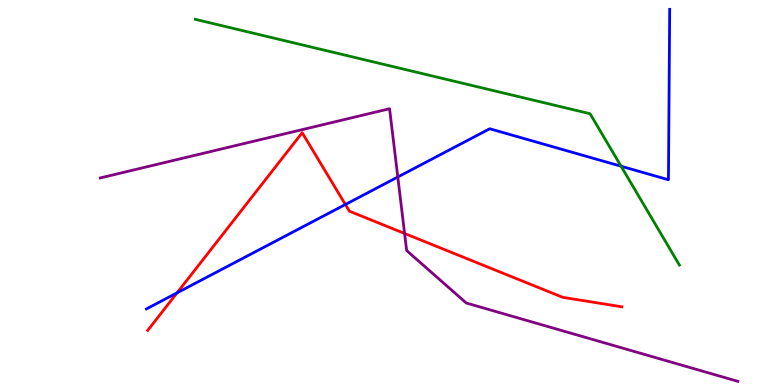[{'lines': ['blue', 'red'], 'intersections': [{'x': 2.28, 'y': 2.39}, {'x': 4.46, 'y': 4.69}]}, {'lines': ['green', 'red'], 'intersections': []}, {'lines': ['purple', 'red'], 'intersections': [{'x': 5.22, 'y': 3.94}]}, {'lines': ['blue', 'green'], 'intersections': [{'x': 8.01, 'y': 5.68}]}, {'lines': ['blue', 'purple'], 'intersections': [{'x': 5.13, 'y': 5.4}]}, {'lines': ['green', 'purple'], 'intersections': []}]